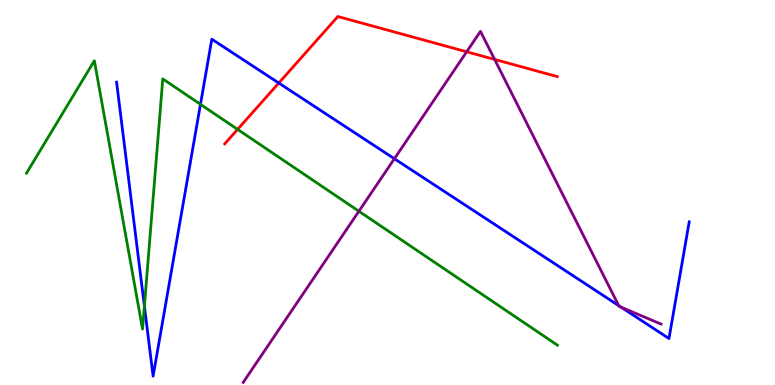[{'lines': ['blue', 'red'], 'intersections': [{'x': 3.6, 'y': 7.84}]}, {'lines': ['green', 'red'], 'intersections': [{'x': 3.07, 'y': 6.64}]}, {'lines': ['purple', 'red'], 'intersections': [{'x': 6.02, 'y': 8.66}, {'x': 6.38, 'y': 8.46}]}, {'lines': ['blue', 'green'], 'intersections': [{'x': 1.86, 'y': 2.05}, {'x': 2.59, 'y': 7.29}]}, {'lines': ['blue', 'purple'], 'intersections': [{'x': 5.09, 'y': 5.88}, {'x': 7.98, 'y': 2.06}, {'x': 8.01, 'y': 2.02}]}, {'lines': ['green', 'purple'], 'intersections': [{'x': 4.63, 'y': 4.51}]}]